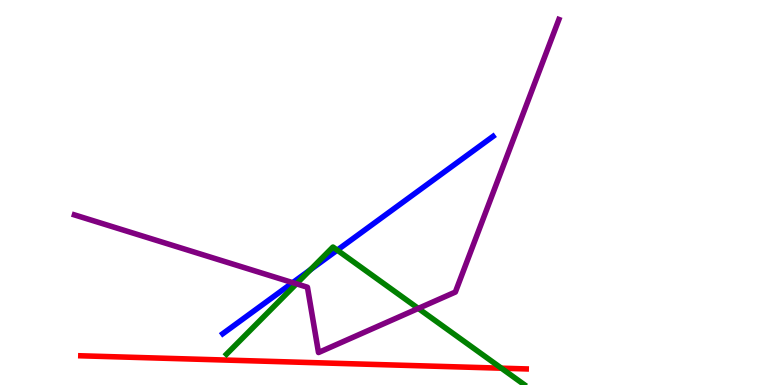[{'lines': ['blue', 'red'], 'intersections': []}, {'lines': ['green', 'red'], 'intersections': [{'x': 6.47, 'y': 0.437}]}, {'lines': ['purple', 'red'], 'intersections': []}, {'lines': ['blue', 'green'], 'intersections': [{'x': 4.01, 'y': 3.0}, {'x': 4.35, 'y': 3.5}]}, {'lines': ['blue', 'purple'], 'intersections': [{'x': 3.78, 'y': 2.66}]}, {'lines': ['green', 'purple'], 'intersections': [{'x': 3.82, 'y': 2.63}, {'x': 5.4, 'y': 1.99}]}]